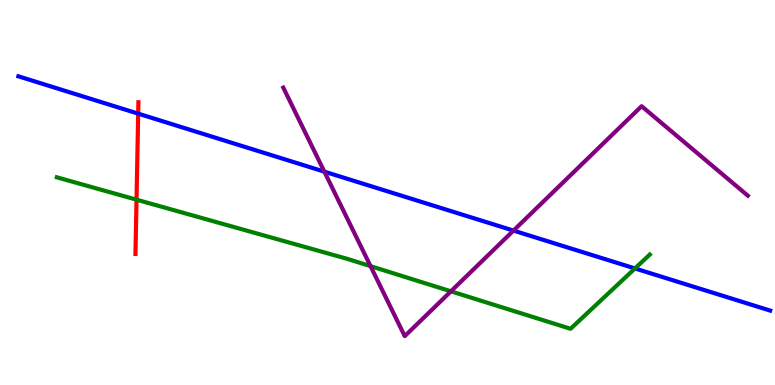[{'lines': ['blue', 'red'], 'intersections': [{'x': 1.78, 'y': 7.05}]}, {'lines': ['green', 'red'], 'intersections': [{'x': 1.76, 'y': 4.81}]}, {'lines': ['purple', 'red'], 'intersections': []}, {'lines': ['blue', 'green'], 'intersections': [{'x': 8.19, 'y': 3.03}]}, {'lines': ['blue', 'purple'], 'intersections': [{'x': 4.19, 'y': 5.54}, {'x': 6.63, 'y': 4.01}]}, {'lines': ['green', 'purple'], 'intersections': [{'x': 4.78, 'y': 3.09}, {'x': 5.82, 'y': 2.43}]}]